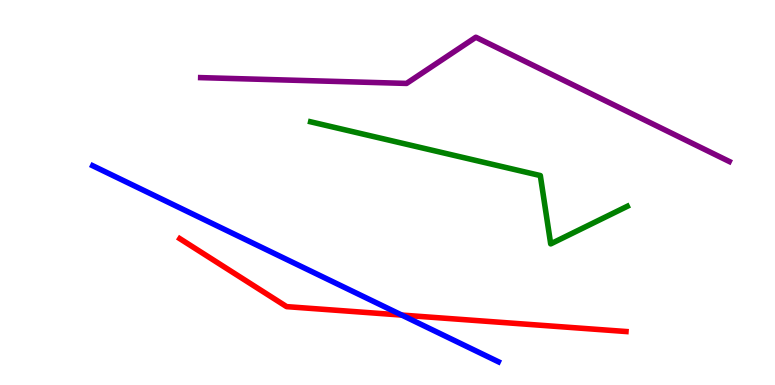[{'lines': ['blue', 'red'], 'intersections': [{'x': 5.18, 'y': 1.82}]}, {'lines': ['green', 'red'], 'intersections': []}, {'lines': ['purple', 'red'], 'intersections': []}, {'lines': ['blue', 'green'], 'intersections': []}, {'lines': ['blue', 'purple'], 'intersections': []}, {'lines': ['green', 'purple'], 'intersections': []}]